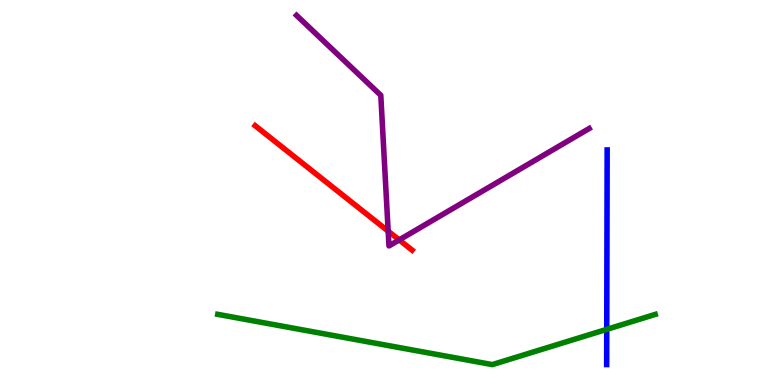[{'lines': ['blue', 'red'], 'intersections': []}, {'lines': ['green', 'red'], 'intersections': []}, {'lines': ['purple', 'red'], 'intersections': [{'x': 5.01, 'y': 4.0}, {'x': 5.15, 'y': 3.77}]}, {'lines': ['blue', 'green'], 'intersections': [{'x': 7.83, 'y': 1.45}]}, {'lines': ['blue', 'purple'], 'intersections': []}, {'lines': ['green', 'purple'], 'intersections': []}]